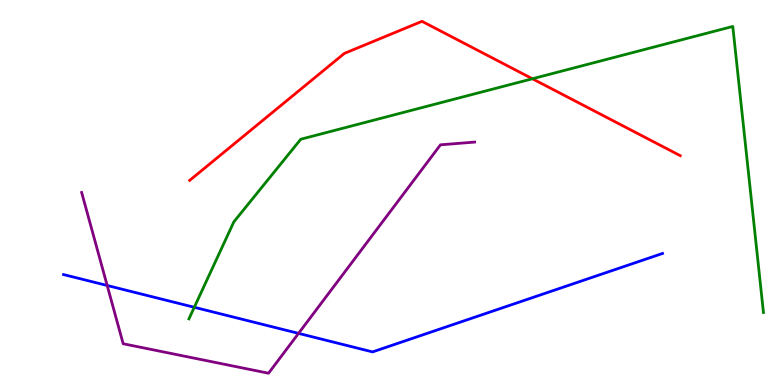[{'lines': ['blue', 'red'], 'intersections': []}, {'lines': ['green', 'red'], 'intersections': [{'x': 6.87, 'y': 7.95}]}, {'lines': ['purple', 'red'], 'intersections': []}, {'lines': ['blue', 'green'], 'intersections': [{'x': 2.51, 'y': 2.02}]}, {'lines': ['blue', 'purple'], 'intersections': [{'x': 1.38, 'y': 2.58}, {'x': 3.85, 'y': 1.34}]}, {'lines': ['green', 'purple'], 'intersections': []}]